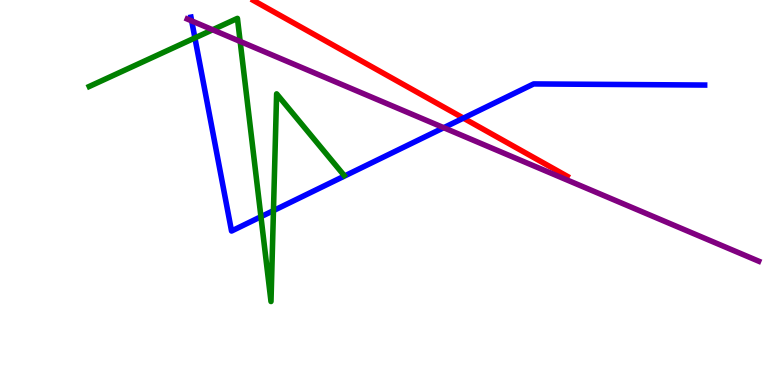[{'lines': ['blue', 'red'], 'intersections': [{'x': 5.98, 'y': 6.93}]}, {'lines': ['green', 'red'], 'intersections': []}, {'lines': ['purple', 'red'], 'intersections': []}, {'lines': ['blue', 'green'], 'intersections': [{'x': 2.51, 'y': 9.02}, {'x': 3.37, 'y': 4.37}, {'x': 3.53, 'y': 4.53}]}, {'lines': ['blue', 'purple'], 'intersections': [{'x': 2.47, 'y': 9.46}, {'x': 5.73, 'y': 6.68}]}, {'lines': ['green', 'purple'], 'intersections': [{'x': 2.74, 'y': 9.23}, {'x': 3.1, 'y': 8.92}]}]